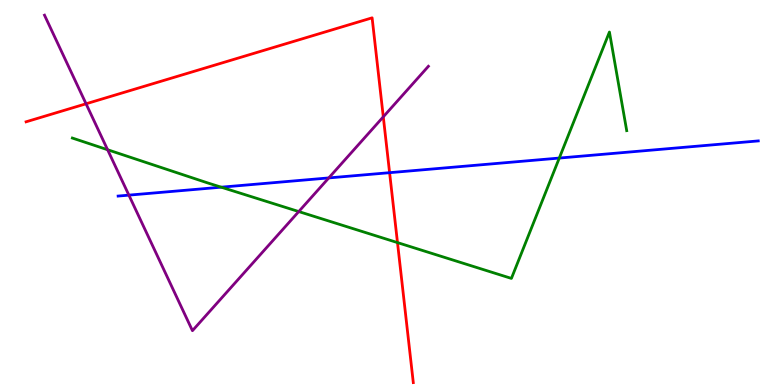[{'lines': ['blue', 'red'], 'intersections': [{'x': 5.03, 'y': 5.51}]}, {'lines': ['green', 'red'], 'intersections': [{'x': 5.13, 'y': 3.7}]}, {'lines': ['purple', 'red'], 'intersections': [{'x': 1.11, 'y': 7.3}, {'x': 4.95, 'y': 6.97}]}, {'lines': ['blue', 'green'], 'intersections': [{'x': 2.85, 'y': 5.14}, {'x': 7.22, 'y': 5.89}]}, {'lines': ['blue', 'purple'], 'intersections': [{'x': 1.66, 'y': 4.93}, {'x': 4.24, 'y': 5.38}]}, {'lines': ['green', 'purple'], 'intersections': [{'x': 1.39, 'y': 6.11}, {'x': 3.85, 'y': 4.5}]}]